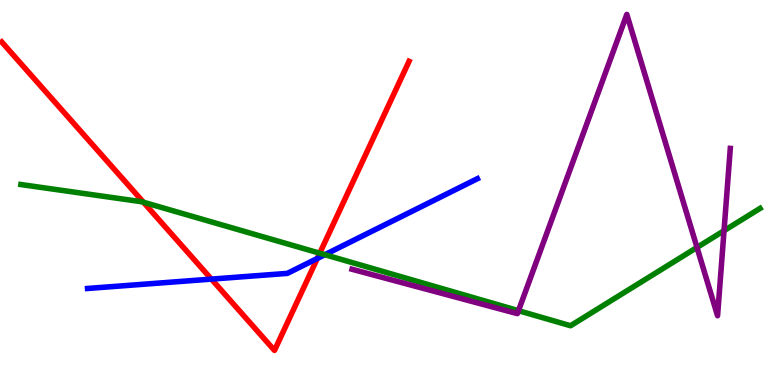[{'lines': ['blue', 'red'], 'intersections': [{'x': 2.73, 'y': 2.75}, {'x': 4.09, 'y': 3.29}]}, {'lines': ['green', 'red'], 'intersections': [{'x': 1.85, 'y': 4.75}, {'x': 4.13, 'y': 3.42}]}, {'lines': ['purple', 'red'], 'intersections': []}, {'lines': ['blue', 'green'], 'intersections': [{'x': 4.19, 'y': 3.38}]}, {'lines': ['blue', 'purple'], 'intersections': []}, {'lines': ['green', 'purple'], 'intersections': [{'x': 6.69, 'y': 1.93}, {'x': 8.99, 'y': 3.57}, {'x': 9.34, 'y': 4.01}]}]